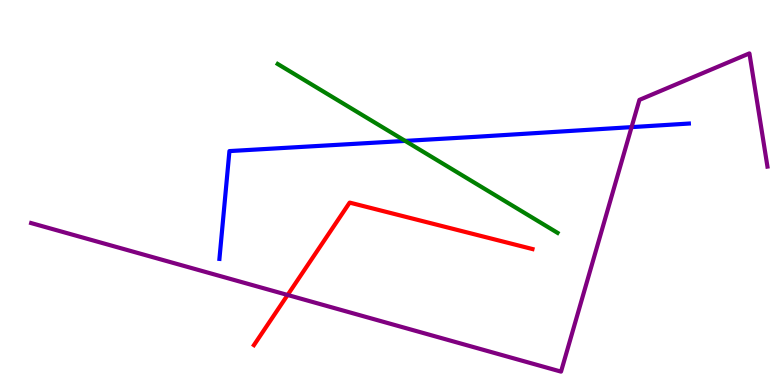[{'lines': ['blue', 'red'], 'intersections': []}, {'lines': ['green', 'red'], 'intersections': []}, {'lines': ['purple', 'red'], 'intersections': [{'x': 3.71, 'y': 2.34}]}, {'lines': ['blue', 'green'], 'intersections': [{'x': 5.23, 'y': 6.34}]}, {'lines': ['blue', 'purple'], 'intersections': [{'x': 8.15, 'y': 6.7}]}, {'lines': ['green', 'purple'], 'intersections': []}]